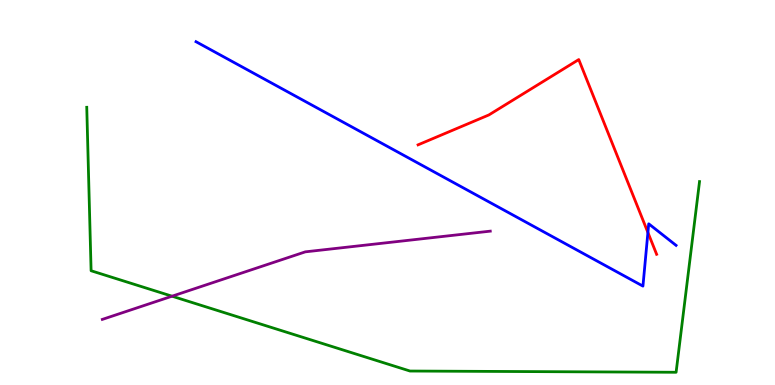[{'lines': ['blue', 'red'], 'intersections': [{'x': 8.36, 'y': 3.96}]}, {'lines': ['green', 'red'], 'intersections': []}, {'lines': ['purple', 'red'], 'intersections': []}, {'lines': ['blue', 'green'], 'intersections': []}, {'lines': ['blue', 'purple'], 'intersections': []}, {'lines': ['green', 'purple'], 'intersections': [{'x': 2.22, 'y': 2.31}]}]